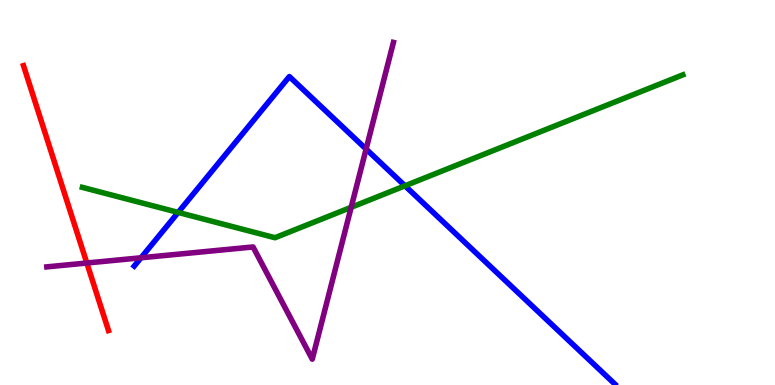[{'lines': ['blue', 'red'], 'intersections': []}, {'lines': ['green', 'red'], 'intersections': []}, {'lines': ['purple', 'red'], 'intersections': [{'x': 1.12, 'y': 3.17}]}, {'lines': ['blue', 'green'], 'intersections': [{'x': 2.3, 'y': 4.48}, {'x': 5.23, 'y': 5.17}]}, {'lines': ['blue', 'purple'], 'intersections': [{'x': 1.82, 'y': 3.3}, {'x': 4.72, 'y': 6.13}]}, {'lines': ['green', 'purple'], 'intersections': [{'x': 4.53, 'y': 4.62}]}]